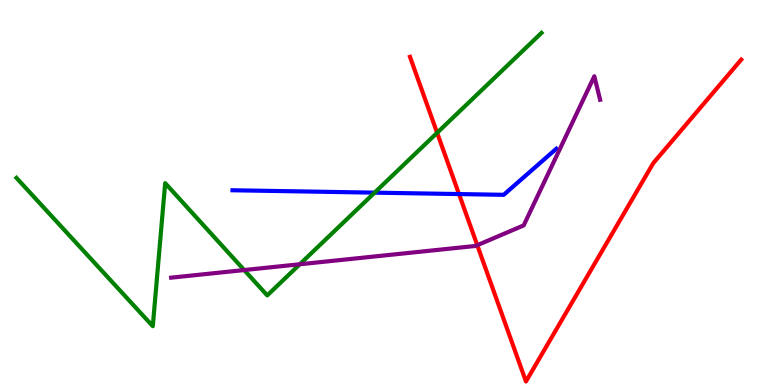[{'lines': ['blue', 'red'], 'intersections': [{'x': 5.92, 'y': 4.96}]}, {'lines': ['green', 'red'], 'intersections': [{'x': 5.64, 'y': 6.55}]}, {'lines': ['purple', 'red'], 'intersections': [{'x': 6.16, 'y': 3.63}]}, {'lines': ['blue', 'green'], 'intersections': [{'x': 4.83, 'y': 5.0}]}, {'lines': ['blue', 'purple'], 'intersections': []}, {'lines': ['green', 'purple'], 'intersections': [{'x': 3.15, 'y': 2.99}, {'x': 3.87, 'y': 3.14}]}]